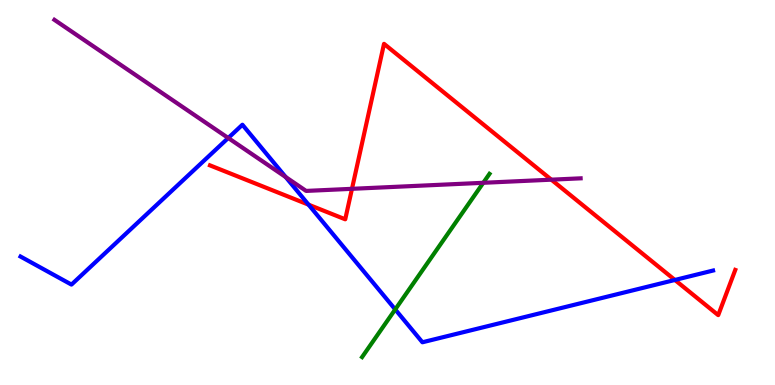[{'lines': ['blue', 'red'], 'intersections': [{'x': 3.98, 'y': 4.68}, {'x': 8.71, 'y': 2.73}]}, {'lines': ['green', 'red'], 'intersections': []}, {'lines': ['purple', 'red'], 'intersections': [{'x': 4.54, 'y': 5.1}, {'x': 7.11, 'y': 5.33}]}, {'lines': ['blue', 'green'], 'intersections': [{'x': 5.1, 'y': 1.96}]}, {'lines': ['blue', 'purple'], 'intersections': [{'x': 2.95, 'y': 6.42}, {'x': 3.69, 'y': 5.4}]}, {'lines': ['green', 'purple'], 'intersections': [{'x': 6.24, 'y': 5.25}]}]